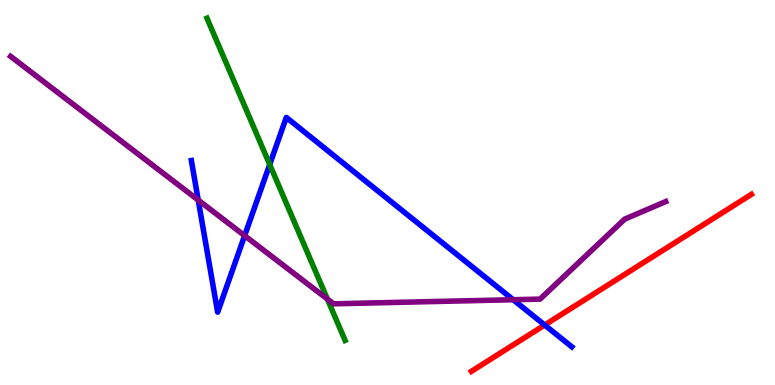[{'lines': ['blue', 'red'], 'intersections': [{'x': 7.03, 'y': 1.56}]}, {'lines': ['green', 'red'], 'intersections': []}, {'lines': ['purple', 'red'], 'intersections': []}, {'lines': ['blue', 'green'], 'intersections': [{'x': 3.48, 'y': 5.73}]}, {'lines': ['blue', 'purple'], 'intersections': [{'x': 2.56, 'y': 4.8}, {'x': 3.16, 'y': 3.88}, {'x': 6.62, 'y': 2.21}]}, {'lines': ['green', 'purple'], 'intersections': [{'x': 4.22, 'y': 2.23}]}]